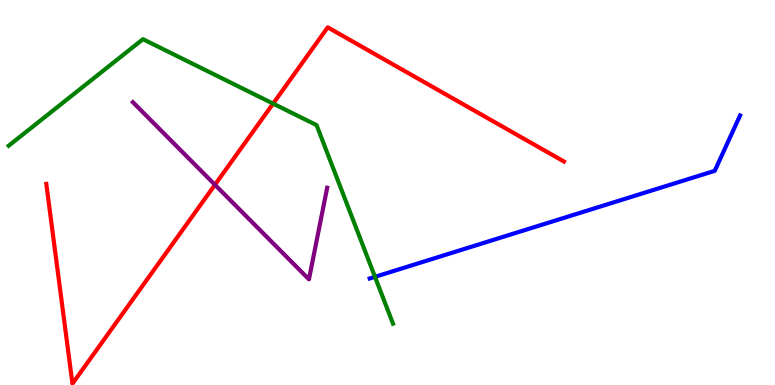[{'lines': ['blue', 'red'], 'intersections': []}, {'lines': ['green', 'red'], 'intersections': [{'x': 3.52, 'y': 7.31}]}, {'lines': ['purple', 'red'], 'intersections': [{'x': 2.77, 'y': 5.2}]}, {'lines': ['blue', 'green'], 'intersections': [{'x': 4.84, 'y': 2.81}]}, {'lines': ['blue', 'purple'], 'intersections': []}, {'lines': ['green', 'purple'], 'intersections': []}]